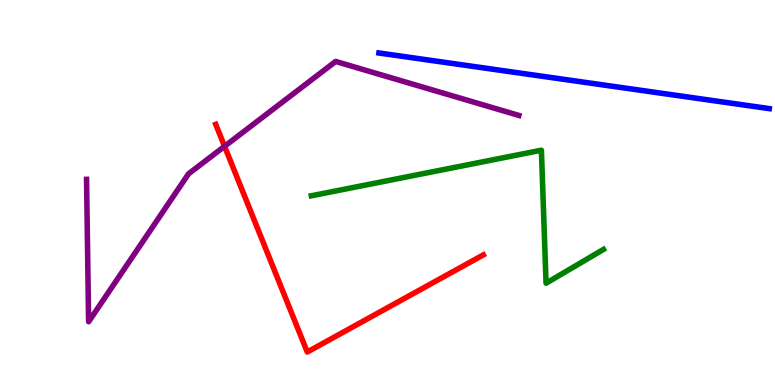[{'lines': ['blue', 'red'], 'intersections': []}, {'lines': ['green', 'red'], 'intersections': []}, {'lines': ['purple', 'red'], 'intersections': [{'x': 2.9, 'y': 6.2}]}, {'lines': ['blue', 'green'], 'intersections': []}, {'lines': ['blue', 'purple'], 'intersections': []}, {'lines': ['green', 'purple'], 'intersections': []}]